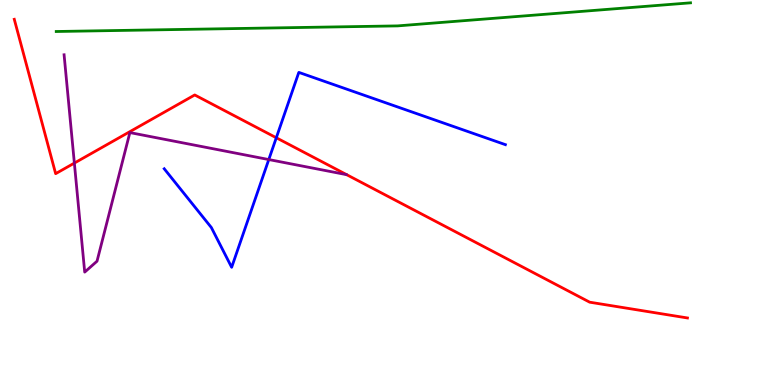[{'lines': ['blue', 'red'], 'intersections': [{'x': 3.57, 'y': 6.42}]}, {'lines': ['green', 'red'], 'intersections': []}, {'lines': ['purple', 'red'], 'intersections': [{'x': 0.959, 'y': 5.76}]}, {'lines': ['blue', 'green'], 'intersections': []}, {'lines': ['blue', 'purple'], 'intersections': [{'x': 3.47, 'y': 5.86}]}, {'lines': ['green', 'purple'], 'intersections': []}]